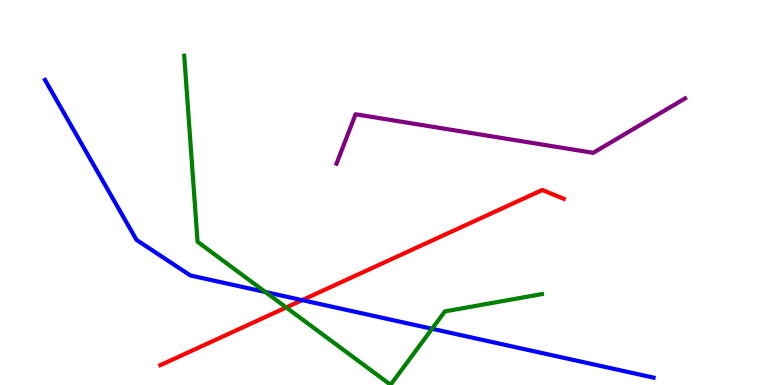[{'lines': ['blue', 'red'], 'intersections': [{'x': 3.9, 'y': 2.2}]}, {'lines': ['green', 'red'], 'intersections': [{'x': 3.69, 'y': 2.01}]}, {'lines': ['purple', 'red'], 'intersections': []}, {'lines': ['blue', 'green'], 'intersections': [{'x': 3.42, 'y': 2.42}, {'x': 5.58, 'y': 1.46}]}, {'lines': ['blue', 'purple'], 'intersections': []}, {'lines': ['green', 'purple'], 'intersections': []}]